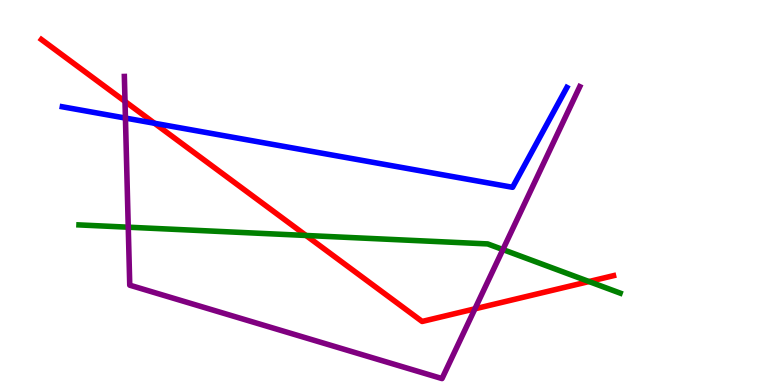[{'lines': ['blue', 'red'], 'intersections': [{'x': 1.99, 'y': 6.8}]}, {'lines': ['green', 'red'], 'intersections': [{'x': 3.95, 'y': 3.88}, {'x': 7.6, 'y': 2.69}]}, {'lines': ['purple', 'red'], 'intersections': [{'x': 1.61, 'y': 7.37}, {'x': 6.13, 'y': 1.98}]}, {'lines': ['blue', 'green'], 'intersections': []}, {'lines': ['blue', 'purple'], 'intersections': [{'x': 1.62, 'y': 6.93}]}, {'lines': ['green', 'purple'], 'intersections': [{'x': 1.65, 'y': 4.1}, {'x': 6.49, 'y': 3.52}]}]